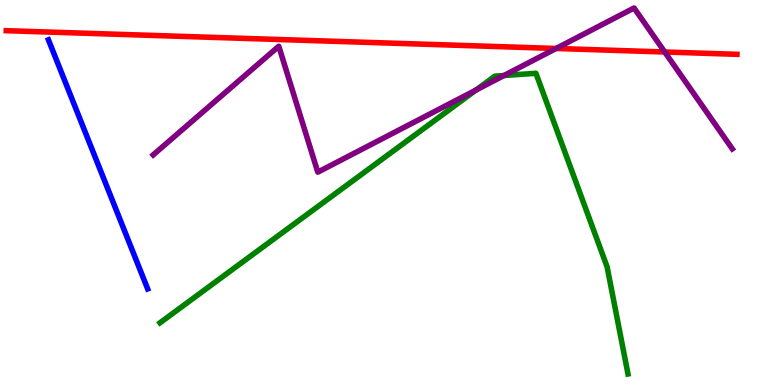[{'lines': ['blue', 'red'], 'intersections': []}, {'lines': ['green', 'red'], 'intersections': []}, {'lines': ['purple', 'red'], 'intersections': [{'x': 7.18, 'y': 8.74}, {'x': 8.58, 'y': 8.65}]}, {'lines': ['blue', 'green'], 'intersections': []}, {'lines': ['blue', 'purple'], 'intersections': []}, {'lines': ['green', 'purple'], 'intersections': [{'x': 6.14, 'y': 7.66}, {'x': 6.5, 'y': 8.04}]}]